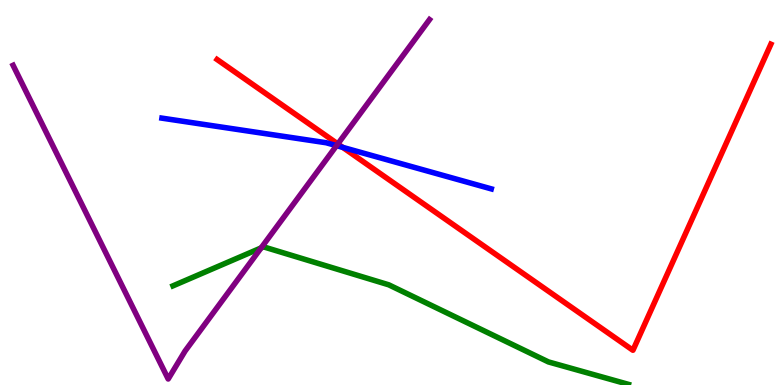[{'lines': ['blue', 'red'], 'intersections': [{'x': 4.42, 'y': 6.17}]}, {'lines': ['green', 'red'], 'intersections': []}, {'lines': ['purple', 'red'], 'intersections': [{'x': 4.36, 'y': 6.26}]}, {'lines': ['blue', 'green'], 'intersections': []}, {'lines': ['blue', 'purple'], 'intersections': [{'x': 4.34, 'y': 6.22}]}, {'lines': ['green', 'purple'], 'intersections': [{'x': 3.37, 'y': 3.56}]}]